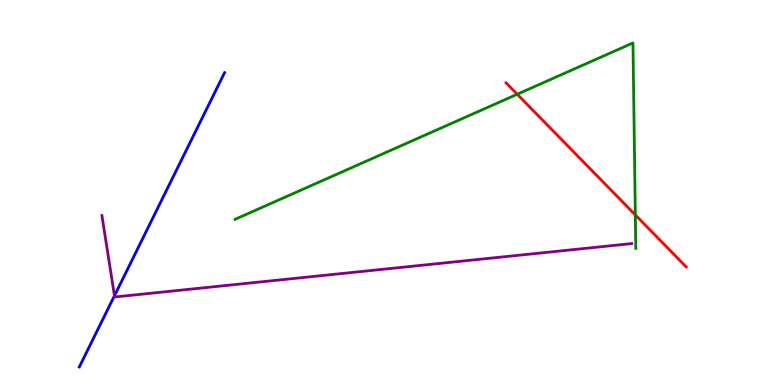[{'lines': ['blue', 'red'], 'intersections': []}, {'lines': ['green', 'red'], 'intersections': [{'x': 6.67, 'y': 7.55}, {'x': 8.2, 'y': 4.42}]}, {'lines': ['purple', 'red'], 'intersections': []}, {'lines': ['blue', 'green'], 'intersections': []}, {'lines': ['blue', 'purple'], 'intersections': [{'x': 1.48, 'y': 2.32}]}, {'lines': ['green', 'purple'], 'intersections': []}]